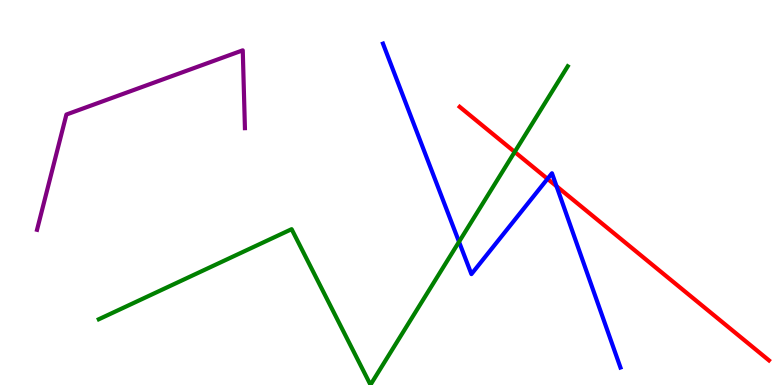[{'lines': ['blue', 'red'], 'intersections': [{'x': 7.06, 'y': 5.35}, {'x': 7.18, 'y': 5.16}]}, {'lines': ['green', 'red'], 'intersections': [{'x': 6.64, 'y': 6.05}]}, {'lines': ['purple', 'red'], 'intersections': []}, {'lines': ['blue', 'green'], 'intersections': [{'x': 5.92, 'y': 3.72}]}, {'lines': ['blue', 'purple'], 'intersections': []}, {'lines': ['green', 'purple'], 'intersections': []}]